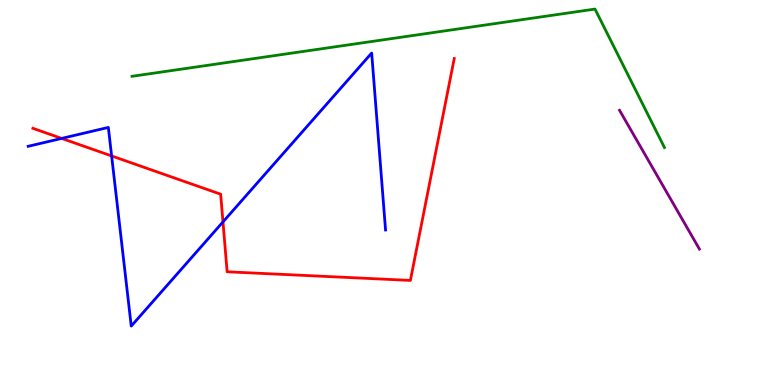[{'lines': ['blue', 'red'], 'intersections': [{'x': 0.796, 'y': 6.4}, {'x': 1.44, 'y': 5.95}, {'x': 2.88, 'y': 4.24}]}, {'lines': ['green', 'red'], 'intersections': []}, {'lines': ['purple', 'red'], 'intersections': []}, {'lines': ['blue', 'green'], 'intersections': []}, {'lines': ['blue', 'purple'], 'intersections': []}, {'lines': ['green', 'purple'], 'intersections': []}]